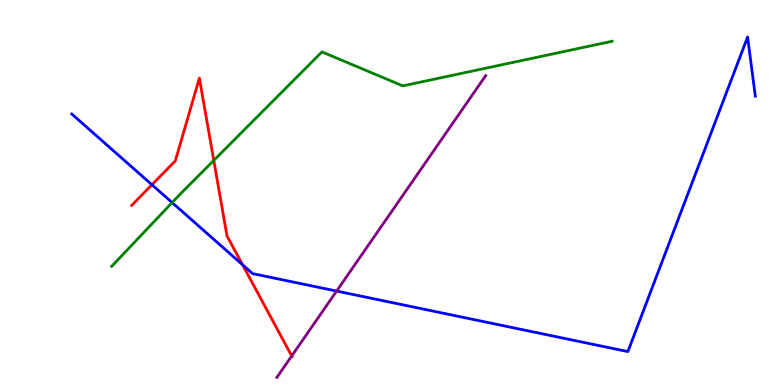[{'lines': ['blue', 'red'], 'intersections': [{'x': 1.96, 'y': 5.2}, {'x': 3.13, 'y': 3.12}]}, {'lines': ['green', 'red'], 'intersections': [{'x': 2.76, 'y': 5.83}]}, {'lines': ['purple', 'red'], 'intersections': [{'x': 3.76, 'y': 0.754}]}, {'lines': ['blue', 'green'], 'intersections': [{'x': 2.22, 'y': 4.74}]}, {'lines': ['blue', 'purple'], 'intersections': [{'x': 4.34, 'y': 2.44}]}, {'lines': ['green', 'purple'], 'intersections': []}]